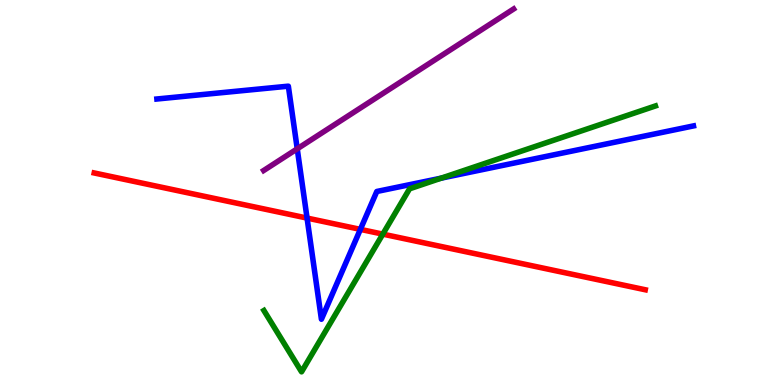[{'lines': ['blue', 'red'], 'intersections': [{'x': 3.96, 'y': 4.34}, {'x': 4.65, 'y': 4.04}]}, {'lines': ['green', 'red'], 'intersections': [{'x': 4.94, 'y': 3.92}]}, {'lines': ['purple', 'red'], 'intersections': []}, {'lines': ['blue', 'green'], 'intersections': [{'x': 5.69, 'y': 5.37}]}, {'lines': ['blue', 'purple'], 'intersections': [{'x': 3.84, 'y': 6.13}]}, {'lines': ['green', 'purple'], 'intersections': []}]